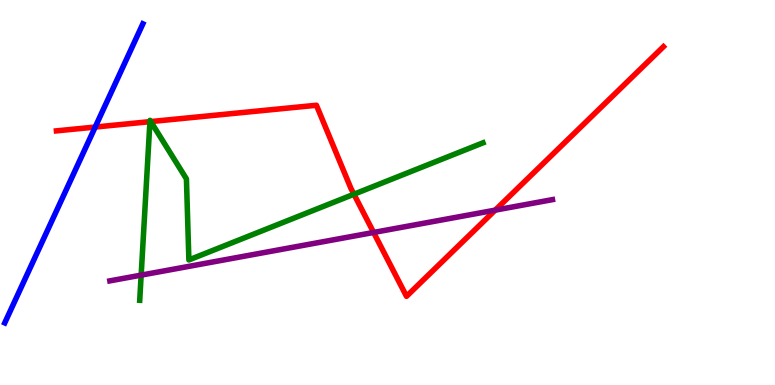[{'lines': ['blue', 'red'], 'intersections': [{'x': 1.23, 'y': 6.7}]}, {'lines': ['green', 'red'], 'intersections': [{'x': 1.93, 'y': 6.84}, {'x': 1.95, 'y': 6.84}, {'x': 4.57, 'y': 4.96}]}, {'lines': ['purple', 'red'], 'intersections': [{'x': 4.82, 'y': 3.96}, {'x': 6.39, 'y': 4.54}]}, {'lines': ['blue', 'green'], 'intersections': []}, {'lines': ['blue', 'purple'], 'intersections': []}, {'lines': ['green', 'purple'], 'intersections': [{'x': 1.82, 'y': 2.85}]}]